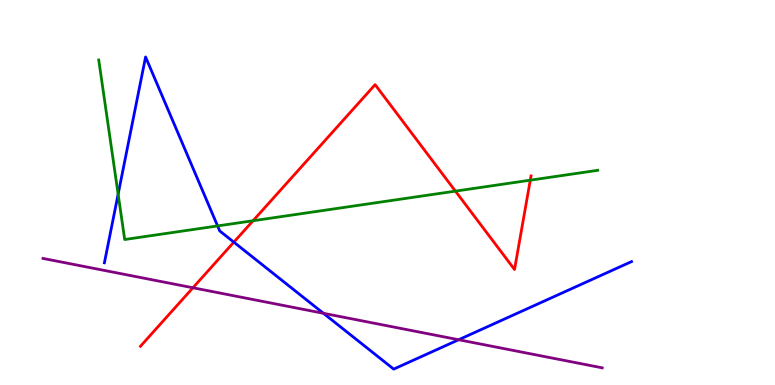[{'lines': ['blue', 'red'], 'intersections': [{'x': 3.02, 'y': 3.71}]}, {'lines': ['green', 'red'], 'intersections': [{'x': 3.27, 'y': 4.27}, {'x': 5.88, 'y': 5.04}, {'x': 6.84, 'y': 5.32}]}, {'lines': ['purple', 'red'], 'intersections': [{'x': 2.49, 'y': 2.53}]}, {'lines': ['blue', 'green'], 'intersections': [{'x': 1.52, 'y': 4.96}, {'x': 2.81, 'y': 4.13}]}, {'lines': ['blue', 'purple'], 'intersections': [{'x': 4.17, 'y': 1.86}, {'x': 5.92, 'y': 1.18}]}, {'lines': ['green', 'purple'], 'intersections': []}]